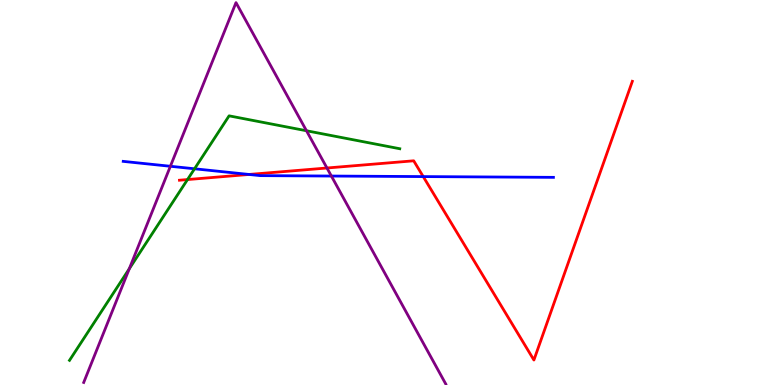[{'lines': ['blue', 'red'], 'intersections': [{'x': 3.21, 'y': 5.47}, {'x': 5.46, 'y': 5.41}]}, {'lines': ['green', 'red'], 'intersections': [{'x': 2.42, 'y': 5.34}]}, {'lines': ['purple', 'red'], 'intersections': [{'x': 4.22, 'y': 5.64}]}, {'lines': ['blue', 'green'], 'intersections': [{'x': 2.51, 'y': 5.62}]}, {'lines': ['blue', 'purple'], 'intersections': [{'x': 2.2, 'y': 5.68}, {'x': 4.28, 'y': 5.43}]}, {'lines': ['green', 'purple'], 'intersections': [{'x': 1.67, 'y': 3.02}, {'x': 3.95, 'y': 6.6}]}]